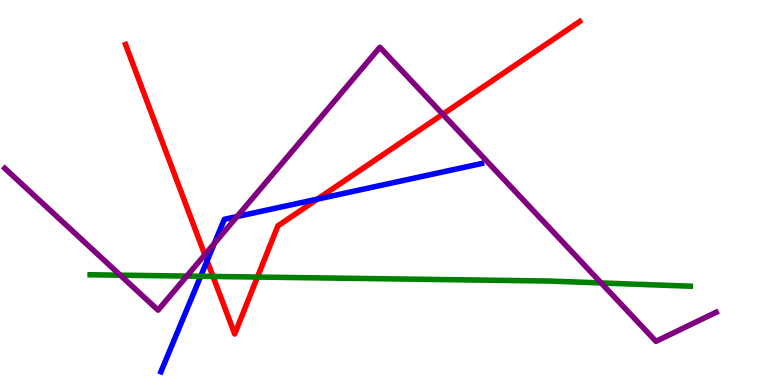[{'lines': ['blue', 'red'], 'intersections': [{'x': 2.67, 'y': 3.23}, {'x': 4.1, 'y': 4.83}]}, {'lines': ['green', 'red'], 'intersections': [{'x': 2.75, 'y': 2.82}, {'x': 3.32, 'y': 2.8}]}, {'lines': ['purple', 'red'], 'intersections': [{'x': 2.64, 'y': 3.38}, {'x': 5.71, 'y': 7.03}]}, {'lines': ['blue', 'green'], 'intersections': [{'x': 2.59, 'y': 2.82}]}, {'lines': ['blue', 'purple'], 'intersections': [{'x': 2.77, 'y': 3.68}, {'x': 3.06, 'y': 4.38}]}, {'lines': ['green', 'purple'], 'intersections': [{'x': 1.55, 'y': 2.85}, {'x': 2.41, 'y': 2.83}, {'x': 7.76, 'y': 2.65}]}]